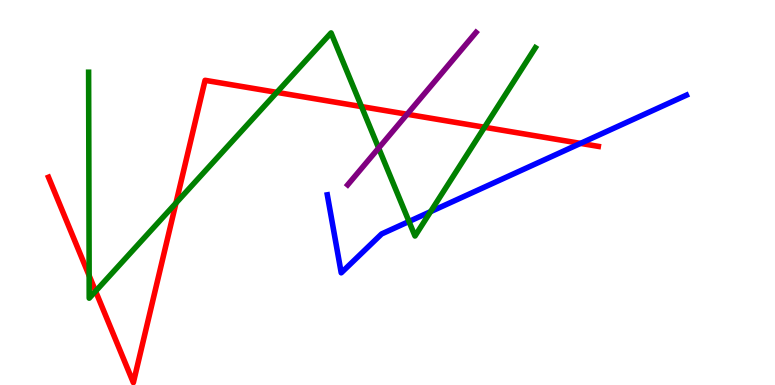[{'lines': ['blue', 'red'], 'intersections': [{'x': 7.49, 'y': 6.28}]}, {'lines': ['green', 'red'], 'intersections': [{'x': 1.15, 'y': 2.84}, {'x': 1.23, 'y': 2.44}, {'x': 2.27, 'y': 4.73}, {'x': 3.57, 'y': 7.6}, {'x': 4.66, 'y': 7.23}, {'x': 6.25, 'y': 6.69}]}, {'lines': ['purple', 'red'], 'intersections': [{'x': 5.25, 'y': 7.03}]}, {'lines': ['blue', 'green'], 'intersections': [{'x': 5.28, 'y': 4.25}, {'x': 5.56, 'y': 4.5}]}, {'lines': ['blue', 'purple'], 'intersections': []}, {'lines': ['green', 'purple'], 'intersections': [{'x': 4.89, 'y': 6.15}]}]